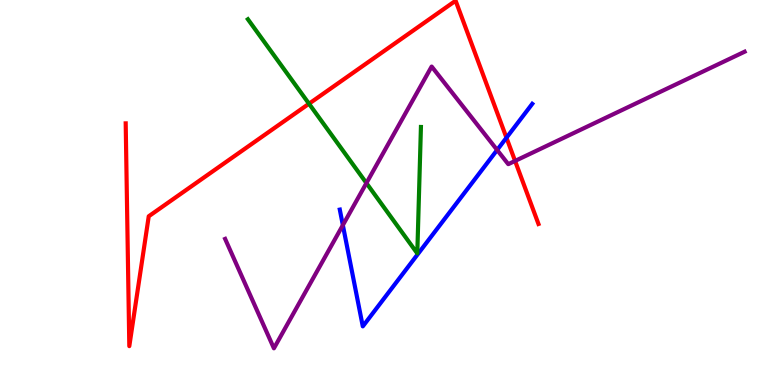[{'lines': ['blue', 'red'], 'intersections': [{'x': 6.53, 'y': 6.42}]}, {'lines': ['green', 'red'], 'intersections': [{'x': 3.99, 'y': 7.31}]}, {'lines': ['purple', 'red'], 'intersections': [{'x': 6.65, 'y': 5.82}]}, {'lines': ['blue', 'green'], 'intersections': []}, {'lines': ['blue', 'purple'], 'intersections': [{'x': 4.42, 'y': 4.15}, {'x': 6.41, 'y': 6.1}]}, {'lines': ['green', 'purple'], 'intersections': [{'x': 4.73, 'y': 5.24}]}]